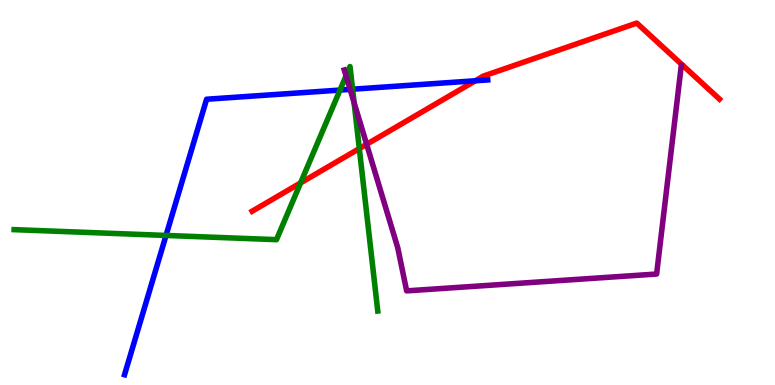[{'lines': ['blue', 'red'], 'intersections': [{'x': 6.13, 'y': 7.9}]}, {'lines': ['green', 'red'], 'intersections': [{'x': 3.88, 'y': 5.25}, {'x': 4.64, 'y': 6.14}]}, {'lines': ['purple', 'red'], 'intersections': [{'x': 4.73, 'y': 6.25}]}, {'lines': ['blue', 'green'], 'intersections': [{'x': 2.14, 'y': 3.88}, {'x': 4.39, 'y': 7.66}, {'x': 4.55, 'y': 7.68}]}, {'lines': ['blue', 'purple'], 'intersections': [{'x': 4.52, 'y': 7.68}]}, {'lines': ['green', 'purple'], 'intersections': [{'x': 4.47, 'y': 8.03}, {'x': 4.57, 'y': 7.33}]}]